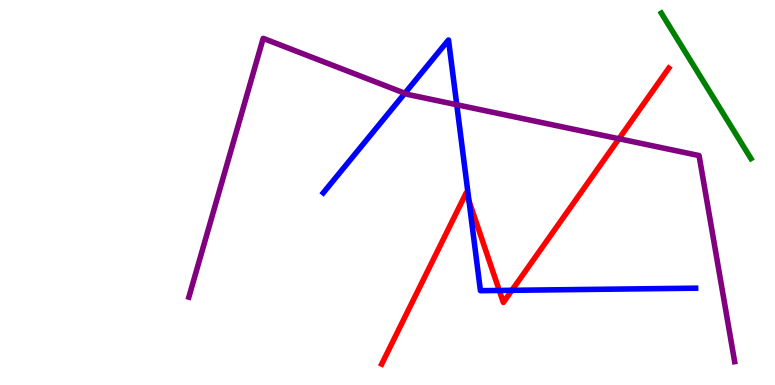[{'lines': ['blue', 'red'], 'intersections': [{'x': 6.05, 'y': 4.78}, {'x': 6.44, 'y': 2.46}, {'x': 6.61, 'y': 2.46}]}, {'lines': ['green', 'red'], 'intersections': []}, {'lines': ['purple', 'red'], 'intersections': [{'x': 7.99, 'y': 6.4}]}, {'lines': ['blue', 'green'], 'intersections': []}, {'lines': ['blue', 'purple'], 'intersections': [{'x': 5.22, 'y': 7.58}, {'x': 5.89, 'y': 7.28}]}, {'lines': ['green', 'purple'], 'intersections': []}]